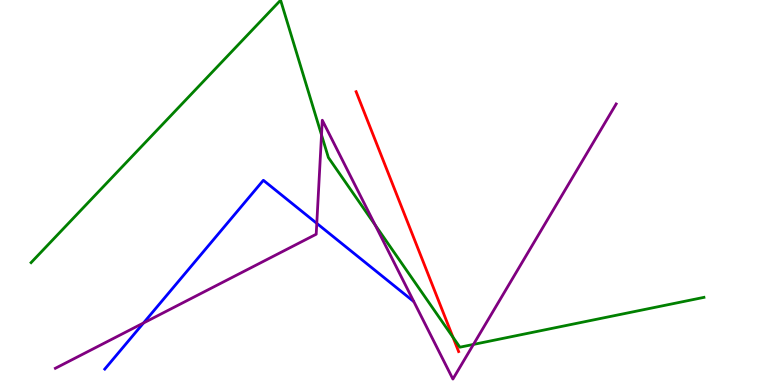[{'lines': ['blue', 'red'], 'intersections': []}, {'lines': ['green', 'red'], 'intersections': [{'x': 5.85, 'y': 1.24}]}, {'lines': ['purple', 'red'], 'intersections': []}, {'lines': ['blue', 'green'], 'intersections': []}, {'lines': ['blue', 'purple'], 'intersections': [{'x': 1.85, 'y': 1.61}, {'x': 4.09, 'y': 4.2}]}, {'lines': ['green', 'purple'], 'intersections': [{'x': 4.15, 'y': 6.5}, {'x': 4.84, 'y': 4.16}, {'x': 6.11, 'y': 1.05}]}]